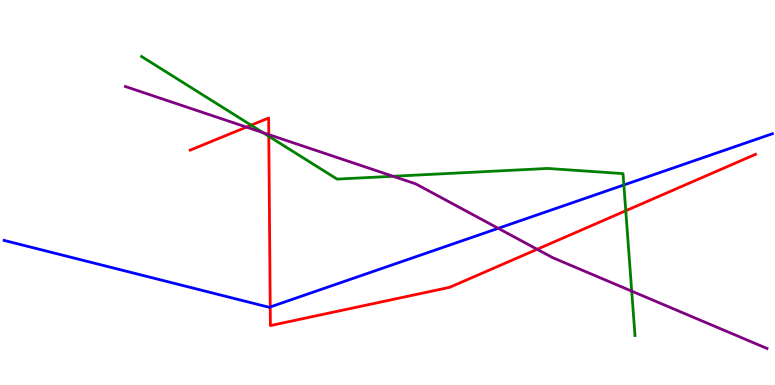[{'lines': ['blue', 'red'], 'intersections': [{'x': 3.49, 'y': 2.03}]}, {'lines': ['green', 'red'], 'intersections': [{'x': 3.24, 'y': 6.75}, {'x': 3.47, 'y': 6.46}, {'x': 8.07, 'y': 4.53}]}, {'lines': ['purple', 'red'], 'intersections': [{'x': 3.18, 'y': 6.7}, {'x': 3.47, 'y': 6.5}, {'x': 6.93, 'y': 3.53}]}, {'lines': ['blue', 'green'], 'intersections': [{'x': 8.05, 'y': 5.2}]}, {'lines': ['blue', 'purple'], 'intersections': [{'x': 6.43, 'y': 4.07}]}, {'lines': ['green', 'purple'], 'intersections': [{'x': 3.39, 'y': 6.55}, {'x': 5.07, 'y': 5.42}, {'x': 8.15, 'y': 2.44}]}]